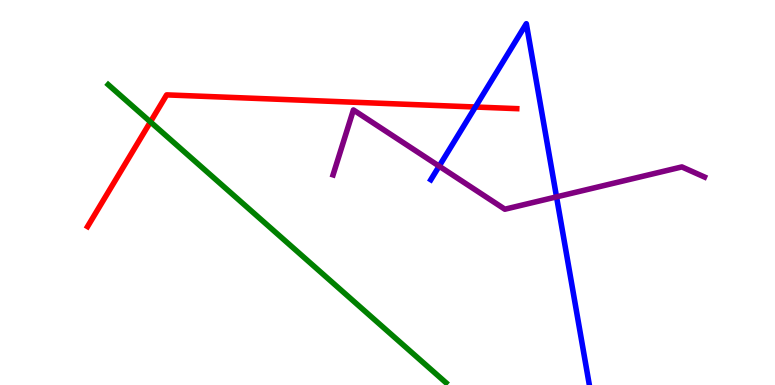[{'lines': ['blue', 'red'], 'intersections': [{'x': 6.13, 'y': 7.22}]}, {'lines': ['green', 'red'], 'intersections': [{'x': 1.94, 'y': 6.83}]}, {'lines': ['purple', 'red'], 'intersections': []}, {'lines': ['blue', 'green'], 'intersections': []}, {'lines': ['blue', 'purple'], 'intersections': [{'x': 5.67, 'y': 5.68}, {'x': 7.18, 'y': 4.89}]}, {'lines': ['green', 'purple'], 'intersections': []}]